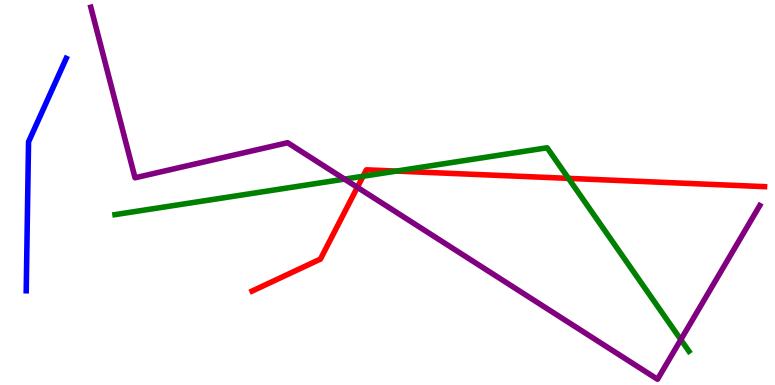[{'lines': ['blue', 'red'], 'intersections': []}, {'lines': ['green', 'red'], 'intersections': [{'x': 4.68, 'y': 5.42}, {'x': 5.11, 'y': 5.56}, {'x': 7.33, 'y': 5.37}]}, {'lines': ['purple', 'red'], 'intersections': [{'x': 4.61, 'y': 5.13}]}, {'lines': ['blue', 'green'], 'intersections': []}, {'lines': ['blue', 'purple'], 'intersections': []}, {'lines': ['green', 'purple'], 'intersections': [{'x': 4.45, 'y': 5.35}, {'x': 8.79, 'y': 1.18}]}]